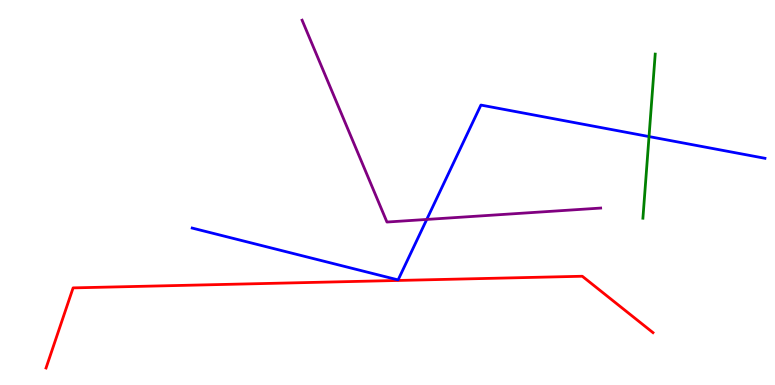[{'lines': ['blue', 'red'], 'intersections': []}, {'lines': ['green', 'red'], 'intersections': []}, {'lines': ['purple', 'red'], 'intersections': []}, {'lines': ['blue', 'green'], 'intersections': [{'x': 8.37, 'y': 6.45}]}, {'lines': ['blue', 'purple'], 'intersections': [{'x': 5.51, 'y': 4.3}]}, {'lines': ['green', 'purple'], 'intersections': []}]